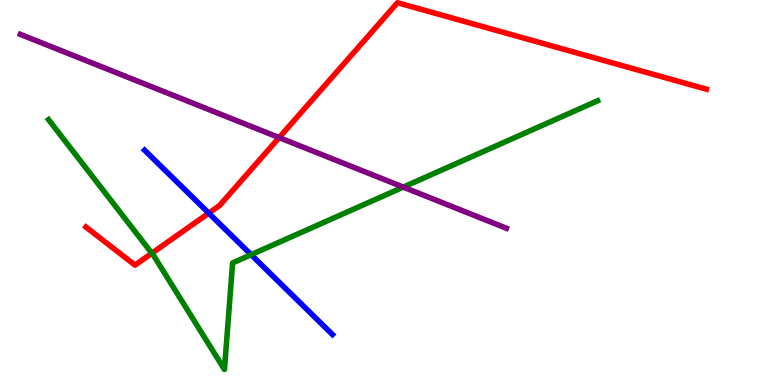[{'lines': ['blue', 'red'], 'intersections': [{'x': 2.69, 'y': 4.46}]}, {'lines': ['green', 'red'], 'intersections': [{'x': 1.96, 'y': 3.42}]}, {'lines': ['purple', 'red'], 'intersections': [{'x': 3.6, 'y': 6.43}]}, {'lines': ['blue', 'green'], 'intersections': [{'x': 3.24, 'y': 3.38}]}, {'lines': ['blue', 'purple'], 'intersections': []}, {'lines': ['green', 'purple'], 'intersections': [{'x': 5.2, 'y': 5.14}]}]